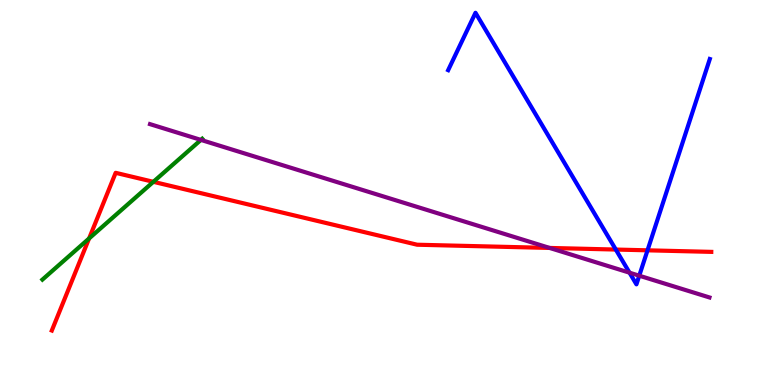[{'lines': ['blue', 'red'], 'intersections': [{'x': 7.95, 'y': 3.52}, {'x': 8.36, 'y': 3.5}]}, {'lines': ['green', 'red'], 'intersections': [{'x': 1.15, 'y': 3.81}, {'x': 1.98, 'y': 5.28}]}, {'lines': ['purple', 'red'], 'intersections': [{'x': 7.09, 'y': 3.56}]}, {'lines': ['blue', 'green'], 'intersections': []}, {'lines': ['blue', 'purple'], 'intersections': [{'x': 8.12, 'y': 2.92}, {'x': 8.25, 'y': 2.84}]}, {'lines': ['green', 'purple'], 'intersections': [{'x': 2.59, 'y': 6.37}]}]